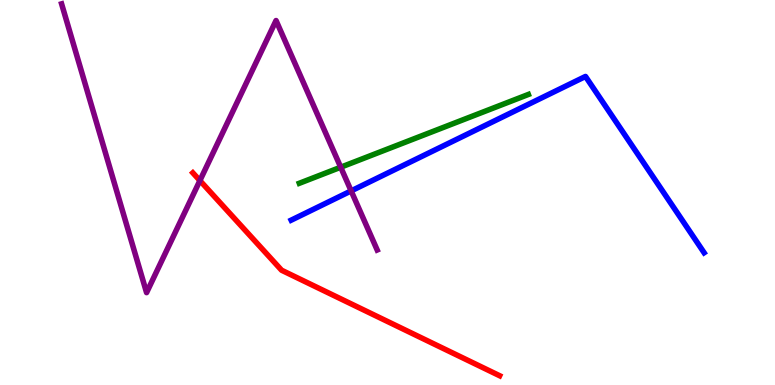[{'lines': ['blue', 'red'], 'intersections': []}, {'lines': ['green', 'red'], 'intersections': []}, {'lines': ['purple', 'red'], 'intersections': [{'x': 2.58, 'y': 5.31}]}, {'lines': ['blue', 'green'], 'intersections': []}, {'lines': ['blue', 'purple'], 'intersections': [{'x': 4.53, 'y': 5.04}]}, {'lines': ['green', 'purple'], 'intersections': [{'x': 4.4, 'y': 5.66}]}]